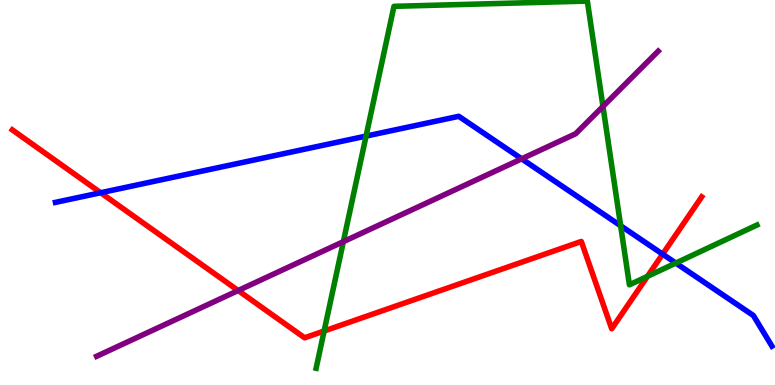[{'lines': ['blue', 'red'], 'intersections': [{'x': 1.3, 'y': 4.99}, {'x': 8.55, 'y': 3.4}]}, {'lines': ['green', 'red'], 'intersections': [{'x': 4.18, 'y': 1.4}, {'x': 8.35, 'y': 2.82}]}, {'lines': ['purple', 'red'], 'intersections': [{'x': 3.07, 'y': 2.45}]}, {'lines': ['blue', 'green'], 'intersections': [{'x': 4.72, 'y': 6.47}, {'x': 8.01, 'y': 4.14}, {'x': 8.72, 'y': 3.17}]}, {'lines': ['blue', 'purple'], 'intersections': [{'x': 6.73, 'y': 5.87}]}, {'lines': ['green', 'purple'], 'intersections': [{'x': 4.43, 'y': 3.72}, {'x': 7.78, 'y': 7.24}]}]